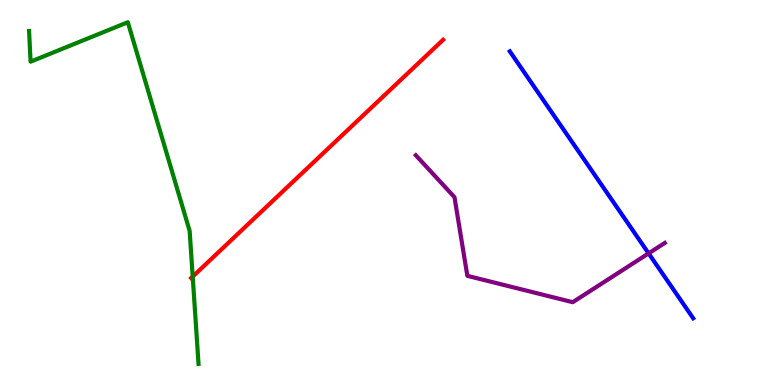[{'lines': ['blue', 'red'], 'intersections': []}, {'lines': ['green', 'red'], 'intersections': [{'x': 2.49, 'y': 2.82}]}, {'lines': ['purple', 'red'], 'intersections': []}, {'lines': ['blue', 'green'], 'intersections': []}, {'lines': ['blue', 'purple'], 'intersections': [{'x': 8.37, 'y': 3.42}]}, {'lines': ['green', 'purple'], 'intersections': []}]